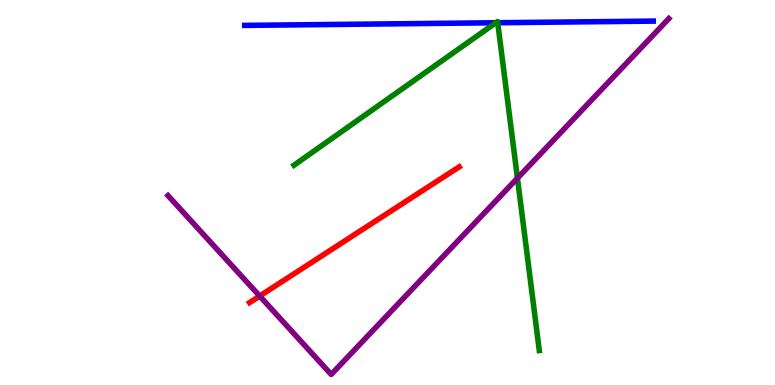[{'lines': ['blue', 'red'], 'intersections': []}, {'lines': ['green', 'red'], 'intersections': []}, {'lines': ['purple', 'red'], 'intersections': [{'x': 3.35, 'y': 2.31}]}, {'lines': ['blue', 'green'], 'intersections': [{'x': 6.4, 'y': 9.41}, {'x': 6.42, 'y': 9.41}]}, {'lines': ['blue', 'purple'], 'intersections': []}, {'lines': ['green', 'purple'], 'intersections': [{'x': 6.68, 'y': 5.37}]}]